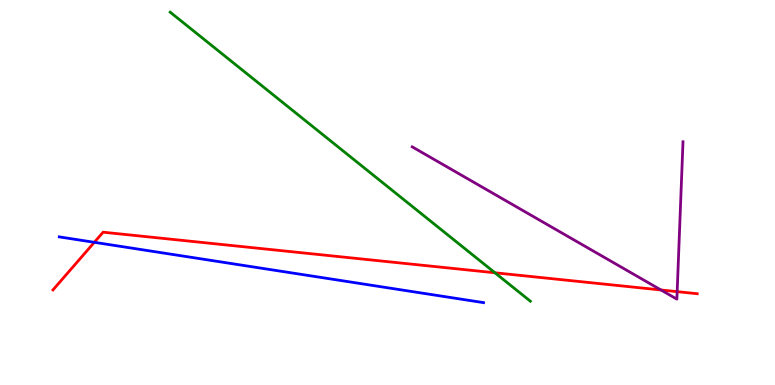[{'lines': ['blue', 'red'], 'intersections': [{'x': 1.22, 'y': 3.71}]}, {'lines': ['green', 'red'], 'intersections': [{'x': 6.39, 'y': 2.91}]}, {'lines': ['purple', 'red'], 'intersections': [{'x': 8.53, 'y': 2.47}, {'x': 8.74, 'y': 2.42}]}, {'lines': ['blue', 'green'], 'intersections': []}, {'lines': ['blue', 'purple'], 'intersections': []}, {'lines': ['green', 'purple'], 'intersections': []}]